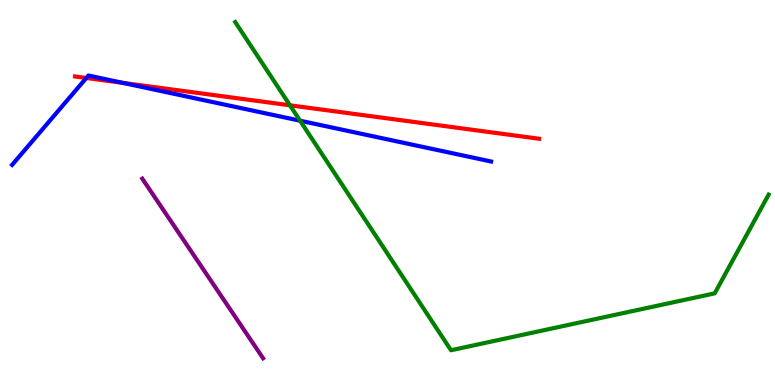[{'lines': ['blue', 'red'], 'intersections': [{'x': 1.11, 'y': 7.97}, {'x': 1.59, 'y': 7.85}]}, {'lines': ['green', 'red'], 'intersections': [{'x': 3.74, 'y': 7.26}]}, {'lines': ['purple', 'red'], 'intersections': []}, {'lines': ['blue', 'green'], 'intersections': [{'x': 3.87, 'y': 6.86}]}, {'lines': ['blue', 'purple'], 'intersections': []}, {'lines': ['green', 'purple'], 'intersections': []}]